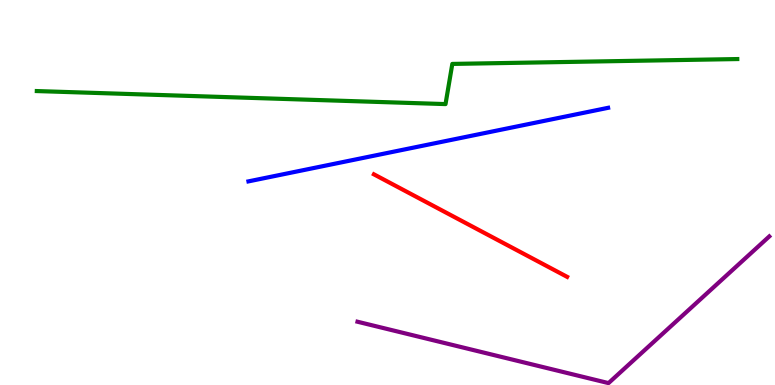[{'lines': ['blue', 'red'], 'intersections': []}, {'lines': ['green', 'red'], 'intersections': []}, {'lines': ['purple', 'red'], 'intersections': []}, {'lines': ['blue', 'green'], 'intersections': []}, {'lines': ['blue', 'purple'], 'intersections': []}, {'lines': ['green', 'purple'], 'intersections': []}]